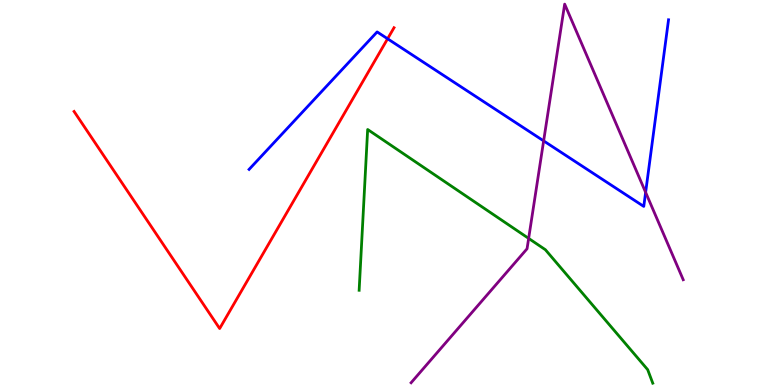[{'lines': ['blue', 'red'], 'intersections': [{'x': 5.0, 'y': 8.99}]}, {'lines': ['green', 'red'], 'intersections': []}, {'lines': ['purple', 'red'], 'intersections': []}, {'lines': ['blue', 'green'], 'intersections': []}, {'lines': ['blue', 'purple'], 'intersections': [{'x': 7.01, 'y': 6.34}, {'x': 8.33, 'y': 5.0}]}, {'lines': ['green', 'purple'], 'intersections': [{'x': 6.82, 'y': 3.81}]}]